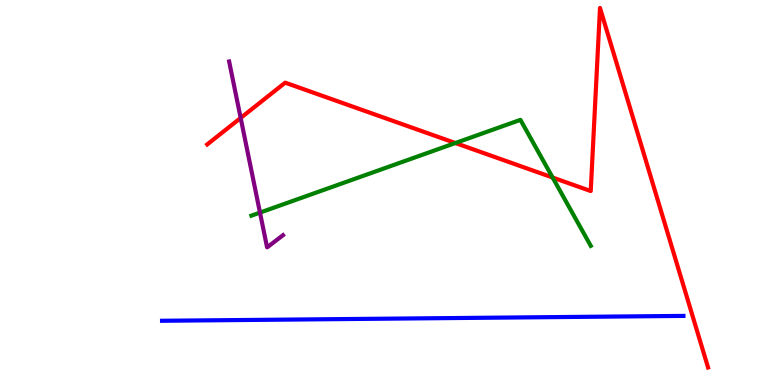[{'lines': ['blue', 'red'], 'intersections': []}, {'lines': ['green', 'red'], 'intersections': [{'x': 5.88, 'y': 6.28}, {'x': 7.13, 'y': 5.39}]}, {'lines': ['purple', 'red'], 'intersections': [{'x': 3.11, 'y': 6.94}]}, {'lines': ['blue', 'green'], 'intersections': []}, {'lines': ['blue', 'purple'], 'intersections': []}, {'lines': ['green', 'purple'], 'intersections': [{'x': 3.35, 'y': 4.48}]}]